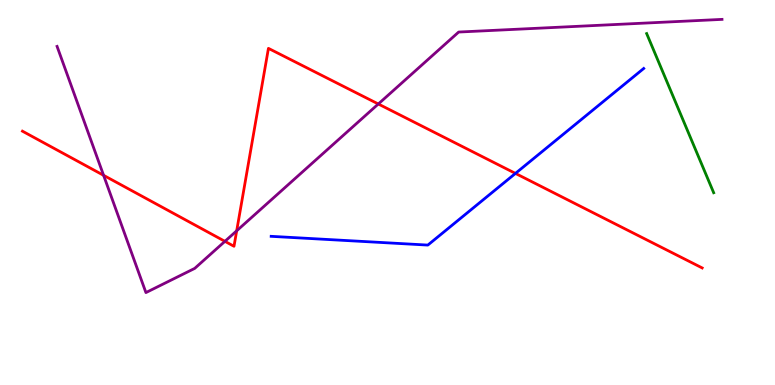[{'lines': ['blue', 'red'], 'intersections': [{'x': 6.65, 'y': 5.5}]}, {'lines': ['green', 'red'], 'intersections': []}, {'lines': ['purple', 'red'], 'intersections': [{'x': 1.34, 'y': 5.45}, {'x': 2.9, 'y': 3.73}, {'x': 3.05, 'y': 4.0}, {'x': 4.88, 'y': 7.3}]}, {'lines': ['blue', 'green'], 'intersections': []}, {'lines': ['blue', 'purple'], 'intersections': []}, {'lines': ['green', 'purple'], 'intersections': []}]